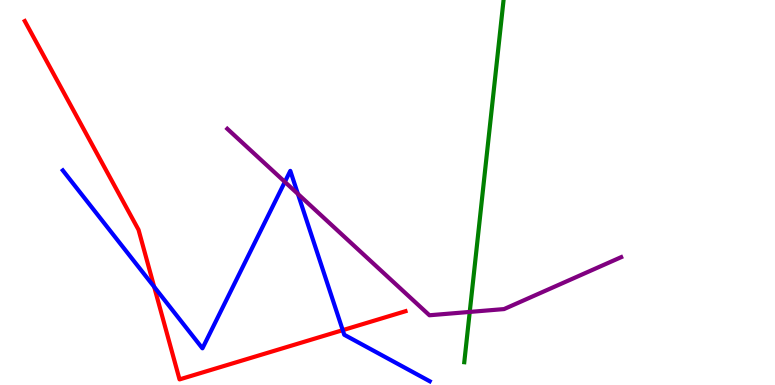[{'lines': ['blue', 'red'], 'intersections': [{'x': 1.99, 'y': 2.55}, {'x': 4.42, 'y': 1.42}]}, {'lines': ['green', 'red'], 'intersections': []}, {'lines': ['purple', 'red'], 'intersections': []}, {'lines': ['blue', 'green'], 'intersections': []}, {'lines': ['blue', 'purple'], 'intersections': [{'x': 3.68, 'y': 5.28}, {'x': 3.84, 'y': 4.96}]}, {'lines': ['green', 'purple'], 'intersections': [{'x': 6.06, 'y': 1.9}]}]